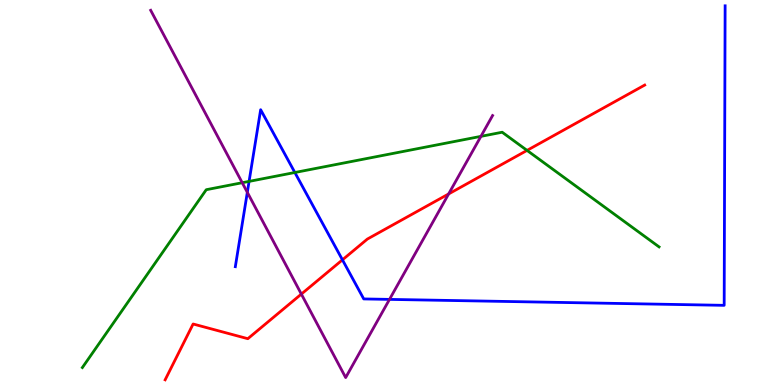[{'lines': ['blue', 'red'], 'intersections': [{'x': 4.42, 'y': 3.25}]}, {'lines': ['green', 'red'], 'intersections': [{'x': 6.8, 'y': 6.09}]}, {'lines': ['purple', 'red'], 'intersections': [{'x': 3.89, 'y': 2.36}, {'x': 5.79, 'y': 4.96}]}, {'lines': ['blue', 'green'], 'intersections': [{'x': 3.21, 'y': 5.29}, {'x': 3.8, 'y': 5.52}]}, {'lines': ['blue', 'purple'], 'intersections': [{'x': 3.19, 'y': 5.0}, {'x': 5.03, 'y': 2.22}]}, {'lines': ['green', 'purple'], 'intersections': [{'x': 3.13, 'y': 5.25}, {'x': 6.21, 'y': 6.46}]}]